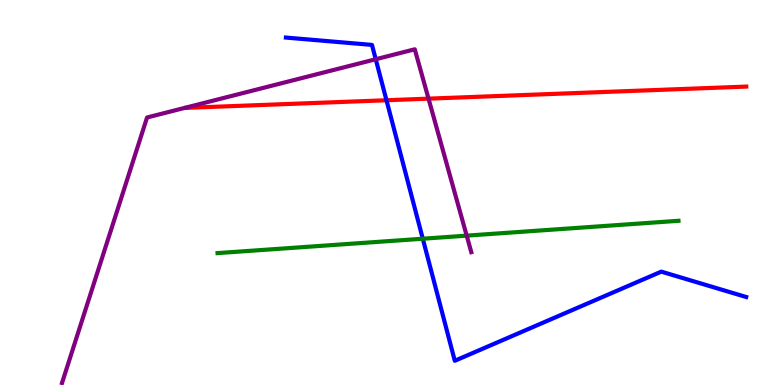[{'lines': ['blue', 'red'], 'intersections': [{'x': 4.99, 'y': 7.4}]}, {'lines': ['green', 'red'], 'intersections': []}, {'lines': ['purple', 'red'], 'intersections': [{'x': 5.53, 'y': 7.44}]}, {'lines': ['blue', 'green'], 'intersections': [{'x': 5.46, 'y': 3.8}]}, {'lines': ['blue', 'purple'], 'intersections': [{'x': 4.85, 'y': 8.46}]}, {'lines': ['green', 'purple'], 'intersections': [{'x': 6.02, 'y': 3.88}]}]